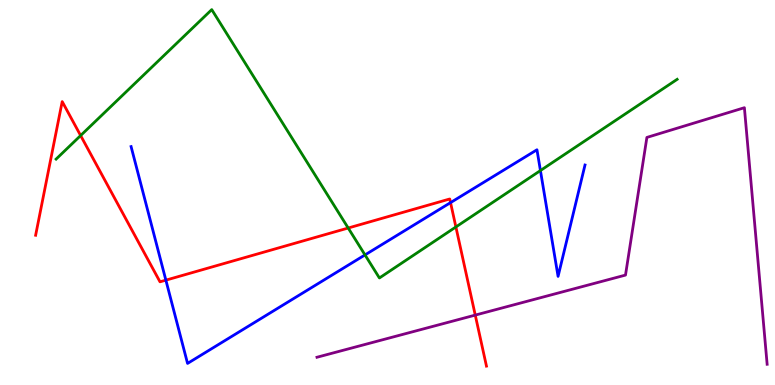[{'lines': ['blue', 'red'], 'intersections': [{'x': 2.14, 'y': 2.72}, {'x': 5.81, 'y': 4.74}]}, {'lines': ['green', 'red'], 'intersections': [{'x': 1.04, 'y': 6.48}, {'x': 4.49, 'y': 4.08}, {'x': 5.88, 'y': 4.11}]}, {'lines': ['purple', 'red'], 'intersections': [{'x': 6.13, 'y': 1.82}]}, {'lines': ['blue', 'green'], 'intersections': [{'x': 4.71, 'y': 3.38}, {'x': 6.97, 'y': 5.57}]}, {'lines': ['blue', 'purple'], 'intersections': []}, {'lines': ['green', 'purple'], 'intersections': []}]